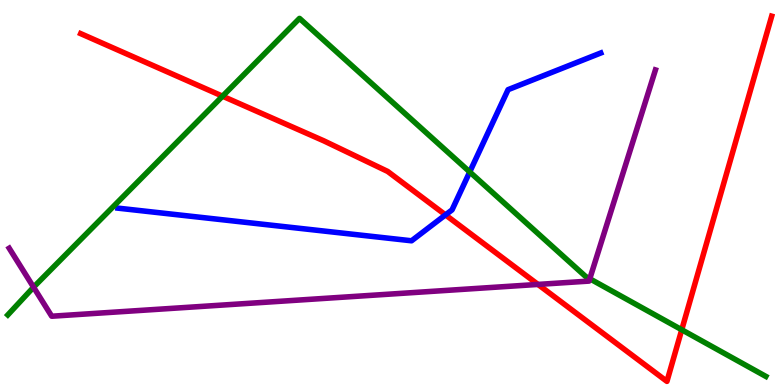[{'lines': ['blue', 'red'], 'intersections': [{'x': 5.75, 'y': 4.42}]}, {'lines': ['green', 'red'], 'intersections': [{'x': 2.87, 'y': 7.5}, {'x': 8.8, 'y': 1.43}]}, {'lines': ['purple', 'red'], 'intersections': [{'x': 6.94, 'y': 2.61}]}, {'lines': ['blue', 'green'], 'intersections': [{'x': 6.06, 'y': 5.53}]}, {'lines': ['blue', 'purple'], 'intersections': []}, {'lines': ['green', 'purple'], 'intersections': [{'x': 0.433, 'y': 2.54}, {'x': 7.61, 'y': 2.76}]}]